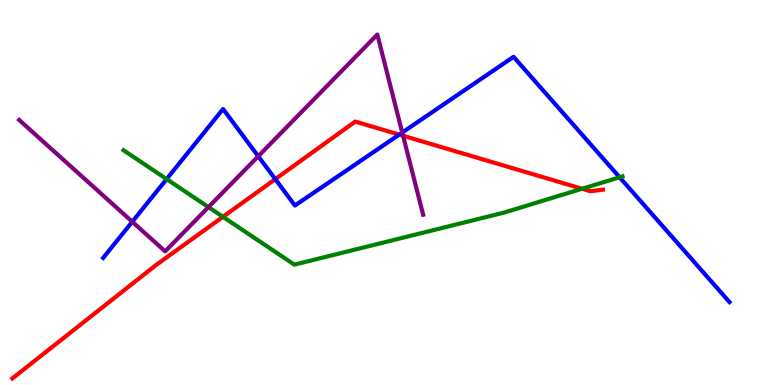[{'lines': ['blue', 'red'], 'intersections': [{'x': 3.55, 'y': 5.35}, {'x': 5.15, 'y': 6.5}]}, {'lines': ['green', 'red'], 'intersections': [{'x': 2.88, 'y': 4.37}, {'x': 7.51, 'y': 5.1}]}, {'lines': ['purple', 'red'], 'intersections': [{'x': 5.2, 'y': 6.47}]}, {'lines': ['blue', 'green'], 'intersections': [{'x': 2.15, 'y': 5.35}, {'x': 8.0, 'y': 5.4}]}, {'lines': ['blue', 'purple'], 'intersections': [{'x': 1.71, 'y': 4.24}, {'x': 3.33, 'y': 5.94}, {'x': 5.19, 'y': 6.56}]}, {'lines': ['green', 'purple'], 'intersections': [{'x': 2.69, 'y': 4.62}]}]